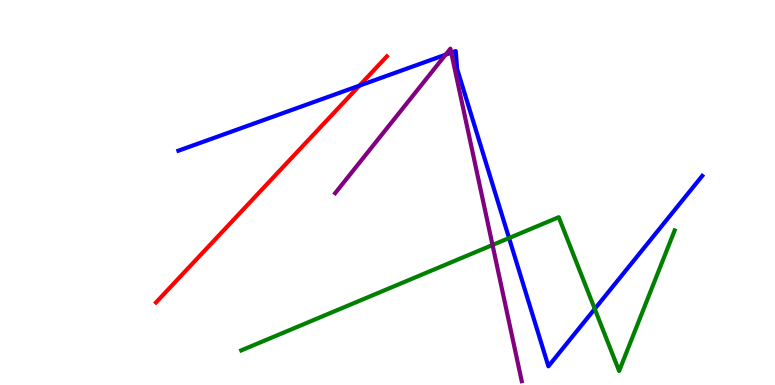[{'lines': ['blue', 'red'], 'intersections': [{'x': 4.64, 'y': 7.77}]}, {'lines': ['green', 'red'], 'intersections': []}, {'lines': ['purple', 'red'], 'intersections': []}, {'lines': ['blue', 'green'], 'intersections': [{'x': 6.57, 'y': 3.82}, {'x': 7.67, 'y': 1.98}]}, {'lines': ['blue', 'purple'], 'intersections': [{'x': 5.75, 'y': 8.58}, {'x': 5.82, 'y': 8.63}]}, {'lines': ['green', 'purple'], 'intersections': [{'x': 6.36, 'y': 3.64}]}]